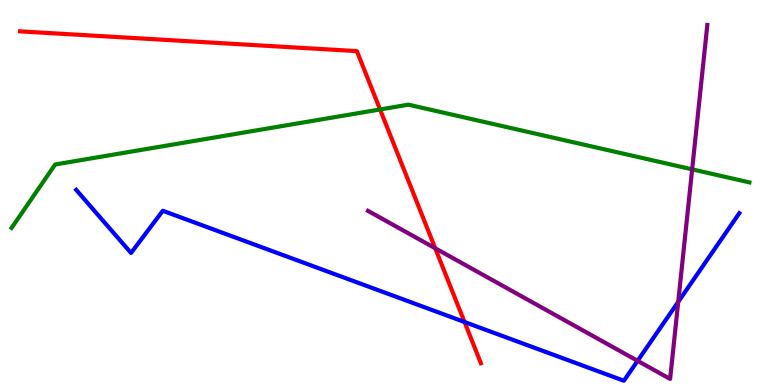[{'lines': ['blue', 'red'], 'intersections': [{'x': 5.99, 'y': 1.64}]}, {'lines': ['green', 'red'], 'intersections': [{'x': 4.9, 'y': 7.16}]}, {'lines': ['purple', 'red'], 'intersections': [{'x': 5.62, 'y': 3.55}]}, {'lines': ['blue', 'green'], 'intersections': []}, {'lines': ['blue', 'purple'], 'intersections': [{'x': 8.23, 'y': 0.628}, {'x': 8.75, 'y': 2.16}]}, {'lines': ['green', 'purple'], 'intersections': [{'x': 8.93, 'y': 5.6}]}]